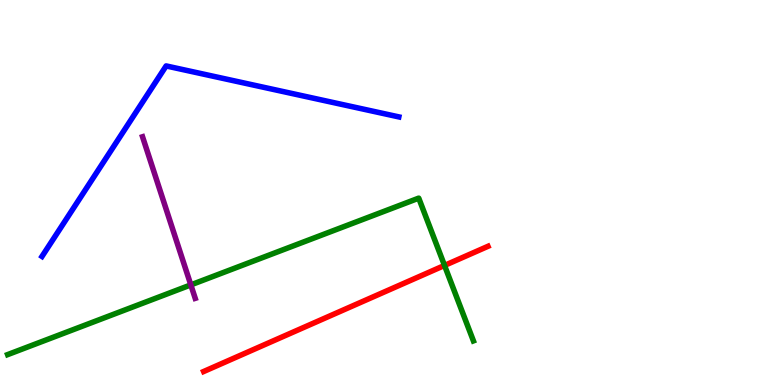[{'lines': ['blue', 'red'], 'intersections': []}, {'lines': ['green', 'red'], 'intersections': [{'x': 5.74, 'y': 3.11}]}, {'lines': ['purple', 'red'], 'intersections': []}, {'lines': ['blue', 'green'], 'intersections': []}, {'lines': ['blue', 'purple'], 'intersections': []}, {'lines': ['green', 'purple'], 'intersections': [{'x': 2.46, 'y': 2.6}]}]